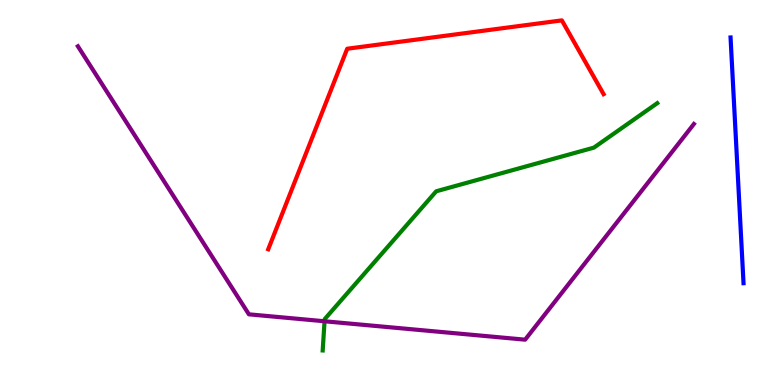[{'lines': ['blue', 'red'], 'intersections': []}, {'lines': ['green', 'red'], 'intersections': []}, {'lines': ['purple', 'red'], 'intersections': []}, {'lines': ['blue', 'green'], 'intersections': []}, {'lines': ['blue', 'purple'], 'intersections': []}, {'lines': ['green', 'purple'], 'intersections': [{'x': 4.19, 'y': 1.66}]}]